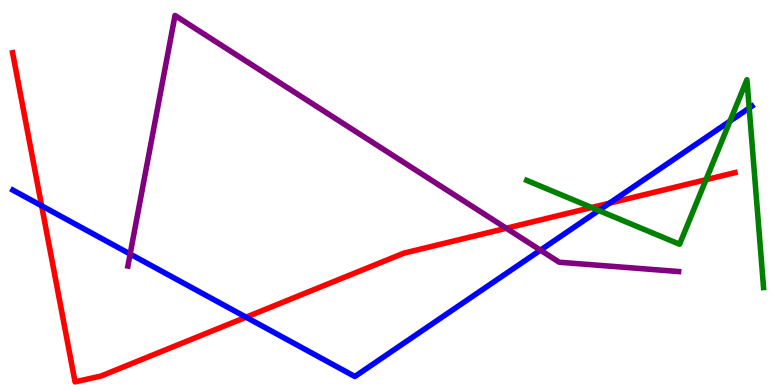[{'lines': ['blue', 'red'], 'intersections': [{'x': 0.537, 'y': 4.65}, {'x': 3.17, 'y': 1.76}, {'x': 7.86, 'y': 4.72}]}, {'lines': ['green', 'red'], 'intersections': [{'x': 7.63, 'y': 4.61}, {'x': 9.11, 'y': 5.33}]}, {'lines': ['purple', 'red'], 'intersections': [{'x': 6.53, 'y': 4.07}]}, {'lines': ['blue', 'green'], 'intersections': [{'x': 7.73, 'y': 4.53}, {'x': 9.42, 'y': 6.85}, {'x': 9.67, 'y': 7.19}]}, {'lines': ['blue', 'purple'], 'intersections': [{'x': 1.68, 'y': 3.4}, {'x': 6.97, 'y': 3.5}]}, {'lines': ['green', 'purple'], 'intersections': []}]